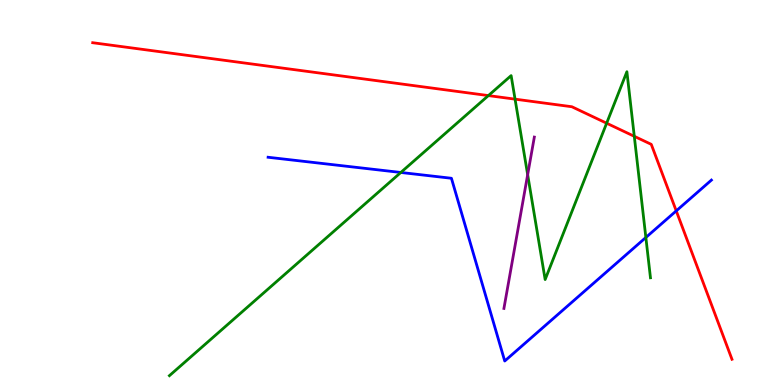[{'lines': ['blue', 'red'], 'intersections': [{'x': 8.73, 'y': 4.52}]}, {'lines': ['green', 'red'], 'intersections': [{'x': 6.3, 'y': 7.52}, {'x': 6.65, 'y': 7.42}, {'x': 7.83, 'y': 6.8}, {'x': 8.18, 'y': 6.46}]}, {'lines': ['purple', 'red'], 'intersections': []}, {'lines': ['blue', 'green'], 'intersections': [{'x': 5.17, 'y': 5.52}, {'x': 8.33, 'y': 3.83}]}, {'lines': ['blue', 'purple'], 'intersections': []}, {'lines': ['green', 'purple'], 'intersections': [{'x': 6.81, 'y': 5.46}]}]